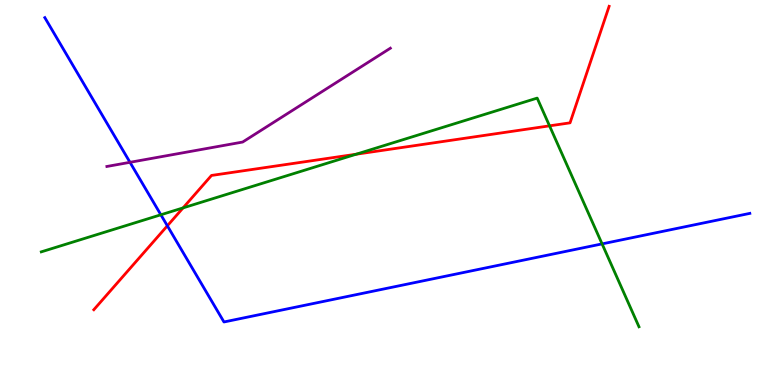[{'lines': ['blue', 'red'], 'intersections': [{'x': 2.16, 'y': 4.13}]}, {'lines': ['green', 'red'], 'intersections': [{'x': 2.36, 'y': 4.6}, {'x': 4.6, 'y': 5.99}, {'x': 7.09, 'y': 6.73}]}, {'lines': ['purple', 'red'], 'intersections': []}, {'lines': ['blue', 'green'], 'intersections': [{'x': 2.08, 'y': 4.42}, {'x': 7.77, 'y': 3.67}]}, {'lines': ['blue', 'purple'], 'intersections': [{'x': 1.68, 'y': 5.78}]}, {'lines': ['green', 'purple'], 'intersections': []}]